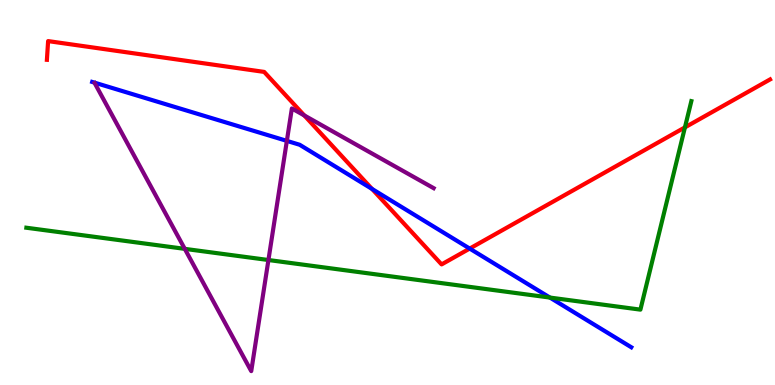[{'lines': ['blue', 'red'], 'intersections': [{'x': 4.8, 'y': 5.09}, {'x': 6.06, 'y': 3.54}]}, {'lines': ['green', 'red'], 'intersections': [{'x': 8.84, 'y': 6.69}]}, {'lines': ['purple', 'red'], 'intersections': [{'x': 3.93, 'y': 7.0}]}, {'lines': ['blue', 'green'], 'intersections': [{'x': 7.1, 'y': 2.27}]}, {'lines': ['blue', 'purple'], 'intersections': [{'x': 3.7, 'y': 6.34}]}, {'lines': ['green', 'purple'], 'intersections': [{'x': 2.38, 'y': 3.54}, {'x': 3.46, 'y': 3.25}]}]